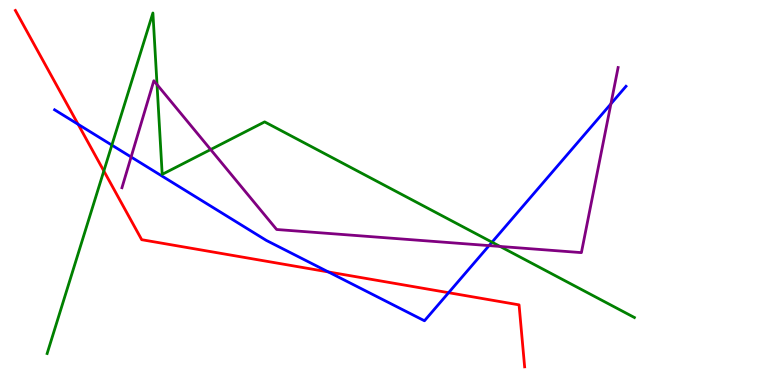[{'lines': ['blue', 'red'], 'intersections': [{'x': 1.01, 'y': 6.77}, {'x': 4.24, 'y': 2.94}, {'x': 5.79, 'y': 2.4}]}, {'lines': ['green', 'red'], 'intersections': [{'x': 1.34, 'y': 5.56}]}, {'lines': ['purple', 'red'], 'intersections': []}, {'lines': ['blue', 'green'], 'intersections': [{'x': 1.44, 'y': 6.23}, {'x': 6.35, 'y': 3.71}]}, {'lines': ['blue', 'purple'], 'intersections': [{'x': 1.69, 'y': 5.92}, {'x': 6.31, 'y': 3.62}, {'x': 7.88, 'y': 7.3}]}, {'lines': ['green', 'purple'], 'intersections': [{'x': 2.03, 'y': 7.8}, {'x': 2.72, 'y': 6.12}, {'x': 6.45, 'y': 3.6}]}]